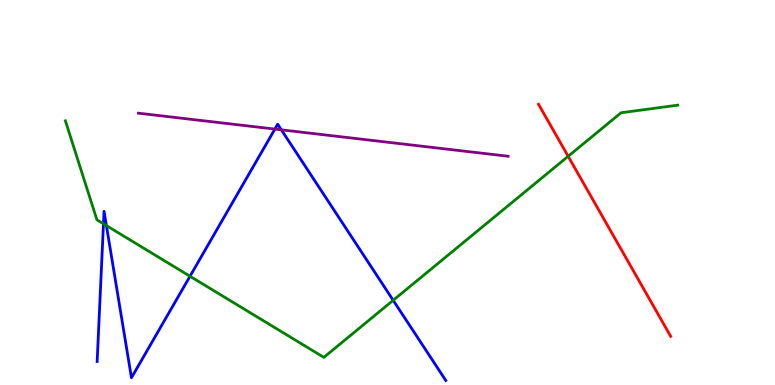[{'lines': ['blue', 'red'], 'intersections': []}, {'lines': ['green', 'red'], 'intersections': [{'x': 7.33, 'y': 5.94}]}, {'lines': ['purple', 'red'], 'intersections': []}, {'lines': ['blue', 'green'], 'intersections': [{'x': 1.34, 'y': 4.19}, {'x': 1.37, 'y': 4.14}, {'x': 2.45, 'y': 2.82}, {'x': 5.07, 'y': 2.2}]}, {'lines': ['blue', 'purple'], 'intersections': [{'x': 3.55, 'y': 6.65}, {'x': 3.63, 'y': 6.63}]}, {'lines': ['green', 'purple'], 'intersections': []}]